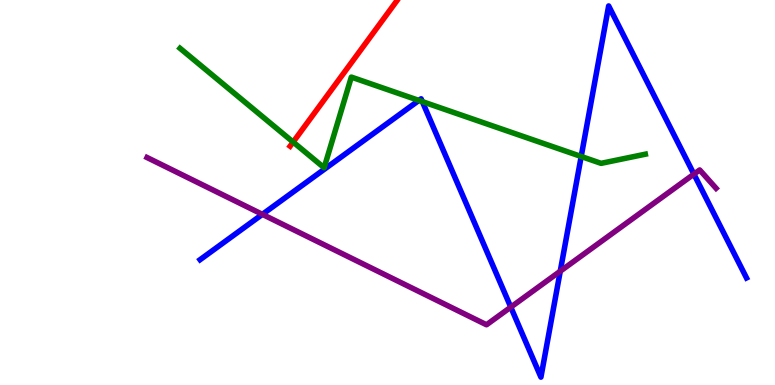[{'lines': ['blue', 'red'], 'intersections': []}, {'lines': ['green', 'red'], 'intersections': [{'x': 3.78, 'y': 6.31}]}, {'lines': ['purple', 'red'], 'intersections': []}, {'lines': ['blue', 'green'], 'intersections': [{'x': 5.4, 'y': 7.39}, {'x': 5.45, 'y': 7.36}, {'x': 7.5, 'y': 5.94}]}, {'lines': ['blue', 'purple'], 'intersections': [{'x': 3.39, 'y': 4.43}, {'x': 6.59, 'y': 2.02}, {'x': 7.23, 'y': 2.96}, {'x': 8.95, 'y': 5.48}]}, {'lines': ['green', 'purple'], 'intersections': []}]